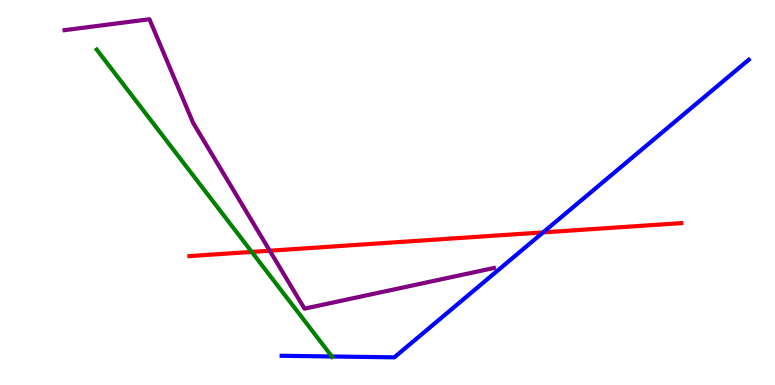[{'lines': ['blue', 'red'], 'intersections': [{'x': 7.01, 'y': 3.96}]}, {'lines': ['green', 'red'], 'intersections': [{'x': 3.25, 'y': 3.46}]}, {'lines': ['purple', 'red'], 'intersections': [{'x': 3.48, 'y': 3.49}]}, {'lines': ['blue', 'green'], 'intersections': [{'x': 4.28, 'y': 0.741}]}, {'lines': ['blue', 'purple'], 'intersections': []}, {'lines': ['green', 'purple'], 'intersections': []}]